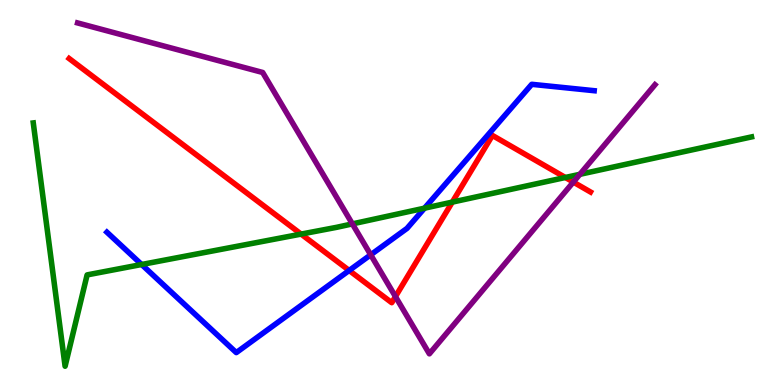[{'lines': ['blue', 'red'], 'intersections': [{'x': 4.51, 'y': 2.97}]}, {'lines': ['green', 'red'], 'intersections': [{'x': 3.89, 'y': 3.92}, {'x': 5.84, 'y': 4.75}, {'x': 7.29, 'y': 5.39}]}, {'lines': ['purple', 'red'], 'intersections': [{'x': 5.1, 'y': 2.3}, {'x': 7.4, 'y': 5.27}]}, {'lines': ['blue', 'green'], 'intersections': [{'x': 1.83, 'y': 3.13}, {'x': 5.48, 'y': 4.59}]}, {'lines': ['blue', 'purple'], 'intersections': [{'x': 4.78, 'y': 3.38}]}, {'lines': ['green', 'purple'], 'intersections': [{'x': 4.55, 'y': 4.18}, {'x': 7.48, 'y': 5.47}]}]